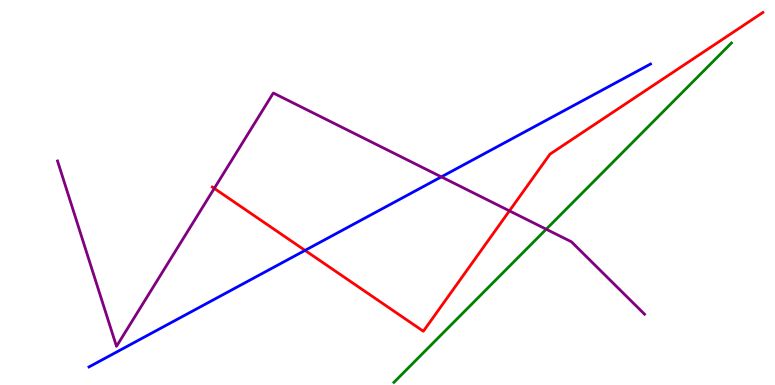[{'lines': ['blue', 'red'], 'intersections': [{'x': 3.94, 'y': 3.5}]}, {'lines': ['green', 'red'], 'intersections': []}, {'lines': ['purple', 'red'], 'intersections': [{'x': 2.76, 'y': 5.11}, {'x': 6.57, 'y': 4.52}]}, {'lines': ['blue', 'green'], 'intersections': []}, {'lines': ['blue', 'purple'], 'intersections': [{'x': 5.69, 'y': 5.41}]}, {'lines': ['green', 'purple'], 'intersections': [{'x': 7.05, 'y': 4.05}]}]